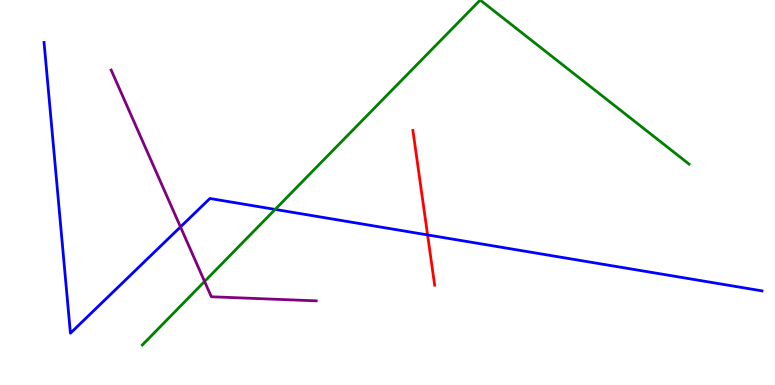[{'lines': ['blue', 'red'], 'intersections': [{'x': 5.52, 'y': 3.9}]}, {'lines': ['green', 'red'], 'intersections': []}, {'lines': ['purple', 'red'], 'intersections': []}, {'lines': ['blue', 'green'], 'intersections': [{'x': 3.55, 'y': 4.56}]}, {'lines': ['blue', 'purple'], 'intersections': [{'x': 2.33, 'y': 4.11}]}, {'lines': ['green', 'purple'], 'intersections': [{'x': 2.64, 'y': 2.69}]}]